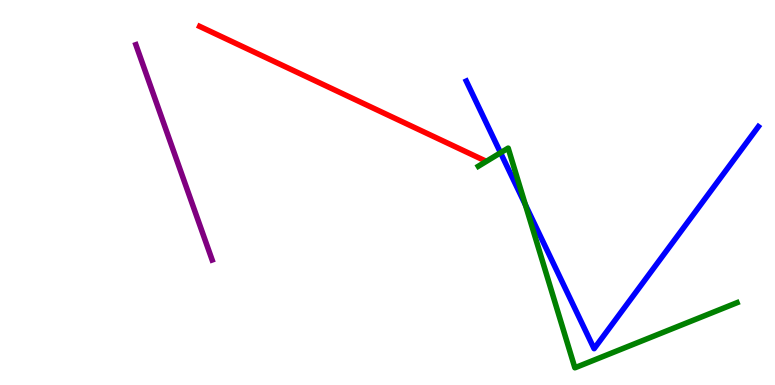[{'lines': ['blue', 'red'], 'intersections': []}, {'lines': ['green', 'red'], 'intersections': []}, {'lines': ['purple', 'red'], 'intersections': []}, {'lines': ['blue', 'green'], 'intersections': [{'x': 6.46, 'y': 6.03}, {'x': 6.78, 'y': 4.68}]}, {'lines': ['blue', 'purple'], 'intersections': []}, {'lines': ['green', 'purple'], 'intersections': []}]